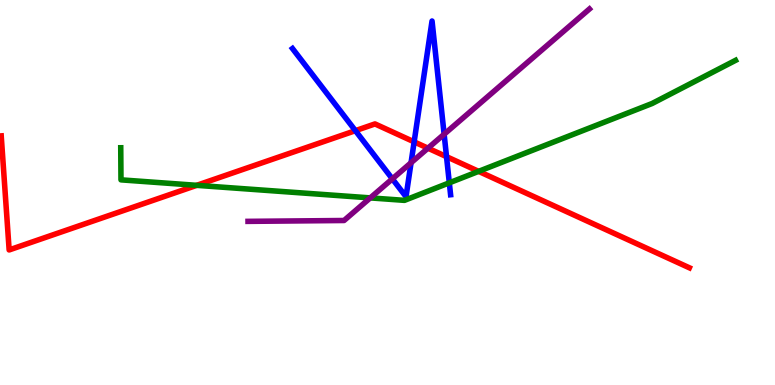[{'lines': ['blue', 'red'], 'intersections': [{'x': 4.59, 'y': 6.61}, {'x': 5.34, 'y': 6.32}, {'x': 5.76, 'y': 5.93}]}, {'lines': ['green', 'red'], 'intersections': [{'x': 2.54, 'y': 5.19}, {'x': 6.18, 'y': 5.55}]}, {'lines': ['purple', 'red'], 'intersections': [{'x': 5.52, 'y': 6.15}]}, {'lines': ['blue', 'green'], 'intersections': [{'x': 5.8, 'y': 5.25}]}, {'lines': ['blue', 'purple'], 'intersections': [{'x': 5.06, 'y': 5.35}, {'x': 5.3, 'y': 5.77}, {'x': 5.73, 'y': 6.51}]}, {'lines': ['green', 'purple'], 'intersections': [{'x': 4.78, 'y': 4.86}]}]